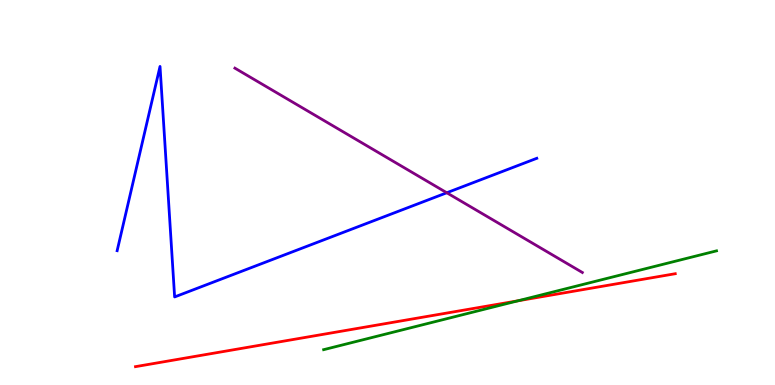[{'lines': ['blue', 'red'], 'intersections': []}, {'lines': ['green', 'red'], 'intersections': [{'x': 6.68, 'y': 2.19}]}, {'lines': ['purple', 'red'], 'intersections': []}, {'lines': ['blue', 'green'], 'intersections': []}, {'lines': ['blue', 'purple'], 'intersections': [{'x': 5.76, 'y': 4.99}]}, {'lines': ['green', 'purple'], 'intersections': []}]